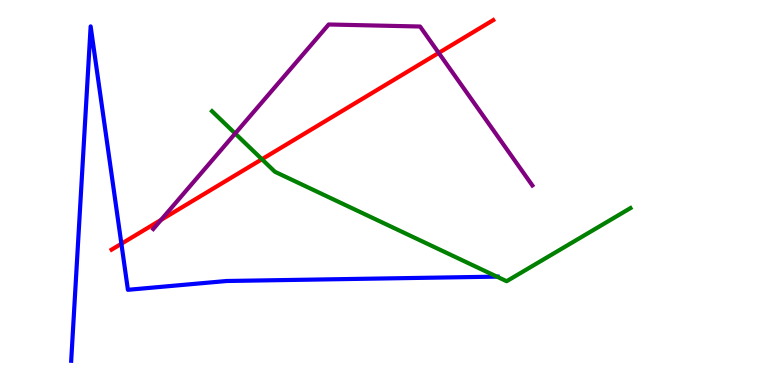[{'lines': ['blue', 'red'], 'intersections': [{'x': 1.57, 'y': 3.67}]}, {'lines': ['green', 'red'], 'intersections': [{'x': 3.38, 'y': 5.86}]}, {'lines': ['purple', 'red'], 'intersections': [{'x': 2.08, 'y': 4.29}, {'x': 5.66, 'y': 8.63}]}, {'lines': ['blue', 'green'], 'intersections': [{'x': 6.41, 'y': 2.81}]}, {'lines': ['blue', 'purple'], 'intersections': []}, {'lines': ['green', 'purple'], 'intersections': [{'x': 3.03, 'y': 6.53}]}]